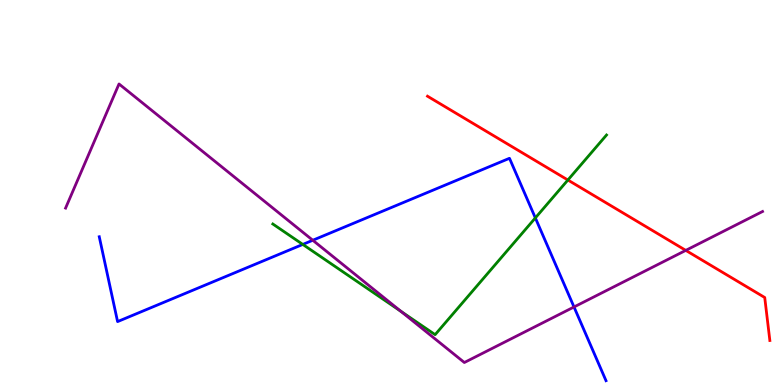[{'lines': ['blue', 'red'], 'intersections': []}, {'lines': ['green', 'red'], 'intersections': [{'x': 7.33, 'y': 5.32}]}, {'lines': ['purple', 'red'], 'intersections': [{'x': 8.85, 'y': 3.5}]}, {'lines': ['blue', 'green'], 'intersections': [{'x': 3.91, 'y': 3.65}, {'x': 6.91, 'y': 4.34}]}, {'lines': ['blue', 'purple'], 'intersections': [{'x': 4.04, 'y': 3.76}, {'x': 7.41, 'y': 2.03}]}, {'lines': ['green', 'purple'], 'intersections': [{'x': 5.17, 'y': 1.91}]}]